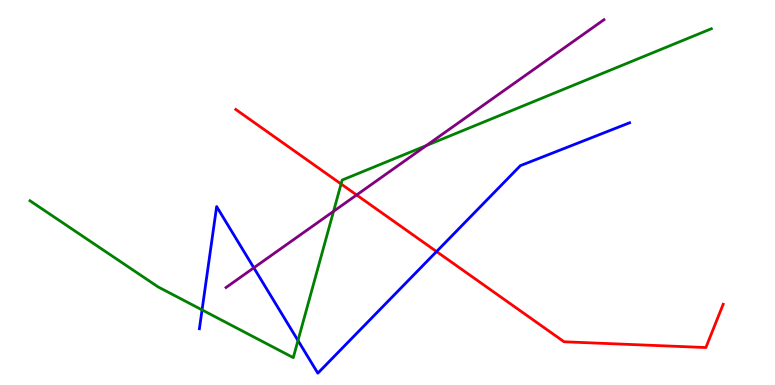[{'lines': ['blue', 'red'], 'intersections': [{'x': 5.63, 'y': 3.47}]}, {'lines': ['green', 'red'], 'intersections': [{'x': 4.4, 'y': 5.22}]}, {'lines': ['purple', 'red'], 'intersections': [{'x': 4.6, 'y': 4.94}]}, {'lines': ['blue', 'green'], 'intersections': [{'x': 2.61, 'y': 1.95}, {'x': 3.85, 'y': 1.16}]}, {'lines': ['blue', 'purple'], 'intersections': [{'x': 3.28, 'y': 3.04}]}, {'lines': ['green', 'purple'], 'intersections': [{'x': 4.3, 'y': 4.51}, {'x': 5.5, 'y': 6.22}]}]